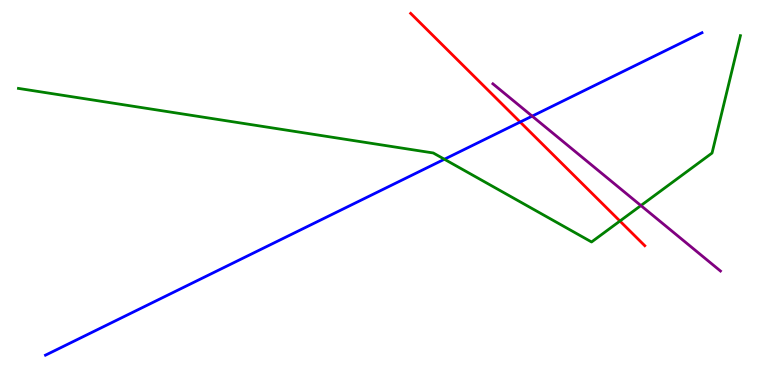[{'lines': ['blue', 'red'], 'intersections': [{'x': 6.71, 'y': 6.83}]}, {'lines': ['green', 'red'], 'intersections': [{'x': 8.0, 'y': 4.26}]}, {'lines': ['purple', 'red'], 'intersections': []}, {'lines': ['blue', 'green'], 'intersections': [{'x': 5.73, 'y': 5.86}]}, {'lines': ['blue', 'purple'], 'intersections': [{'x': 6.87, 'y': 6.98}]}, {'lines': ['green', 'purple'], 'intersections': [{'x': 8.27, 'y': 4.66}]}]